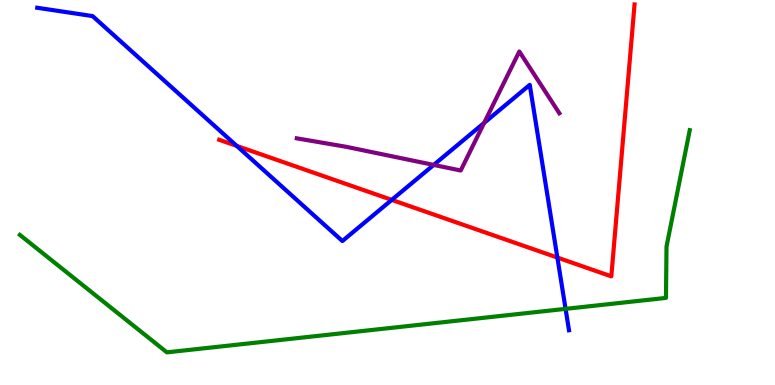[{'lines': ['blue', 'red'], 'intersections': [{'x': 3.05, 'y': 6.21}, {'x': 5.05, 'y': 4.81}, {'x': 7.19, 'y': 3.31}]}, {'lines': ['green', 'red'], 'intersections': []}, {'lines': ['purple', 'red'], 'intersections': []}, {'lines': ['blue', 'green'], 'intersections': [{'x': 7.3, 'y': 1.98}]}, {'lines': ['blue', 'purple'], 'intersections': [{'x': 5.6, 'y': 5.72}, {'x': 6.25, 'y': 6.81}]}, {'lines': ['green', 'purple'], 'intersections': []}]